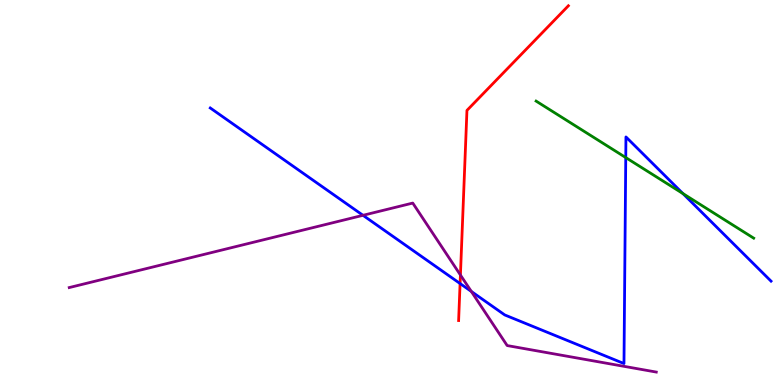[{'lines': ['blue', 'red'], 'intersections': [{'x': 5.94, 'y': 2.64}]}, {'lines': ['green', 'red'], 'intersections': []}, {'lines': ['purple', 'red'], 'intersections': [{'x': 5.94, 'y': 2.86}]}, {'lines': ['blue', 'green'], 'intersections': [{'x': 8.07, 'y': 5.91}, {'x': 8.81, 'y': 4.97}]}, {'lines': ['blue', 'purple'], 'intersections': [{'x': 4.68, 'y': 4.41}, {'x': 6.08, 'y': 2.43}]}, {'lines': ['green', 'purple'], 'intersections': []}]